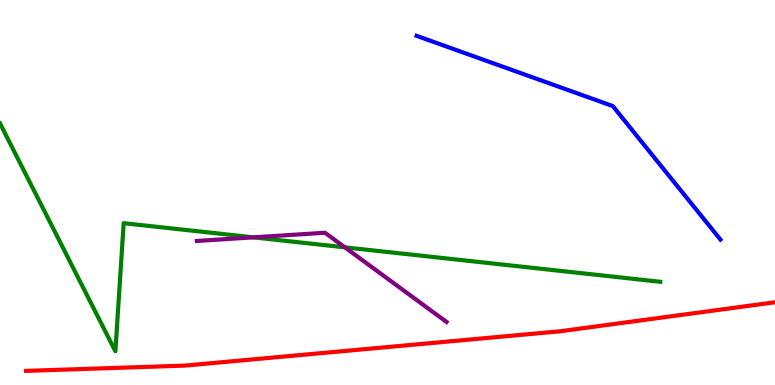[{'lines': ['blue', 'red'], 'intersections': []}, {'lines': ['green', 'red'], 'intersections': []}, {'lines': ['purple', 'red'], 'intersections': []}, {'lines': ['blue', 'green'], 'intersections': []}, {'lines': ['blue', 'purple'], 'intersections': []}, {'lines': ['green', 'purple'], 'intersections': [{'x': 3.27, 'y': 3.84}, {'x': 4.45, 'y': 3.58}]}]